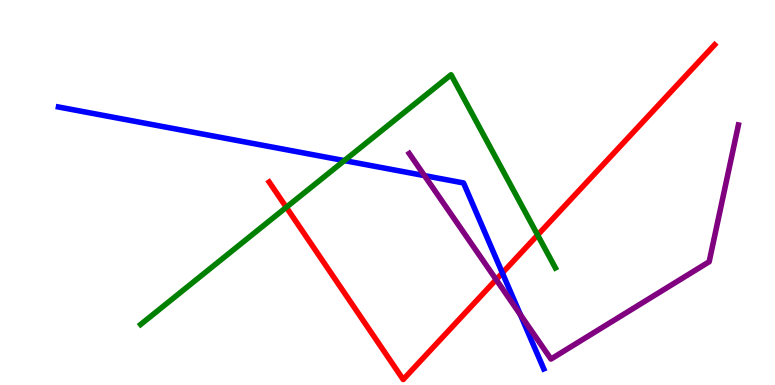[{'lines': ['blue', 'red'], 'intersections': [{'x': 6.48, 'y': 2.91}]}, {'lines': ['green', 'red'], 'intersections': [{'x': 3.69, 'y': 4.62}, {'x': 6.94, 'y': 3.9}]}, {'lines': ['purple', 'red'], 'intersections': [{'x': 6.4, 'y': 2.74}]}, {'lines': ['blue', 'green'], 'intersections': [{'x': 4.44, 'y': 5.83}]}, {'lines': ['blue', 'purple'], 'intersections': [{'x': 5.48, 'y': 5.44}, {'x': 6.71, 'y': 1.82}]}, {'lines': ['green', 'purple'], 'intersections': []}]